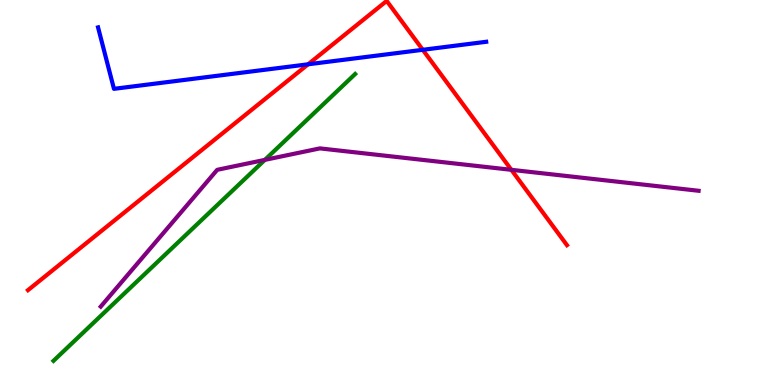[{'lines': ['blue', 'red'], 'intersections': [{'x': 3.98, 'y': 8.33}, {'x': 5.46, 'y': 8.71}]}, {'lines': ['green', 'red'], 'intersections': []}, {'lines': ['purple', 'red'], 'intersections': [{'x': 6.6, 'y': 5.59}]}, {'lines': ['blue', 'green'], 'intersections': []}, {'lines': ['blue', 'purple'], 'intersections': []}, {'lines': ['green', 'purple'], 'intersections': [{'x': 3.42, 'y': 5.85}]}]